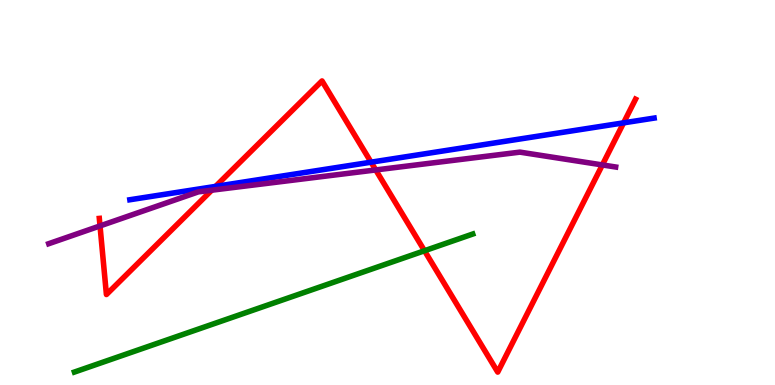[{'lines': ['blue', 'red'], 'intersections': [{'x': 2.78, 'y': 5.16}, {'x': 4.79, 'y': 5.79}, {'x': 8.05, 'y': 6.81}]}, {'lines': ['green', 'red'], 'intersections': [{'x': 5.48, 'y': 3.49}]}, {'lines': ['purple', 'red'], 'intersections': [{'x': 1.29, 'y': 4.13}, {'x': 2.73, 'y': 5.06}, {'x': 4.85, 'y': 5.59}, {'x': 7.77, 'y': 5.72}]}, {'lines': ['blue', 'green'], 'intersections': []}, {'lines': ['blue', 'purple'], 'intersections': []}, {'lines': ['green', 'purple'], 'intersections': []}]